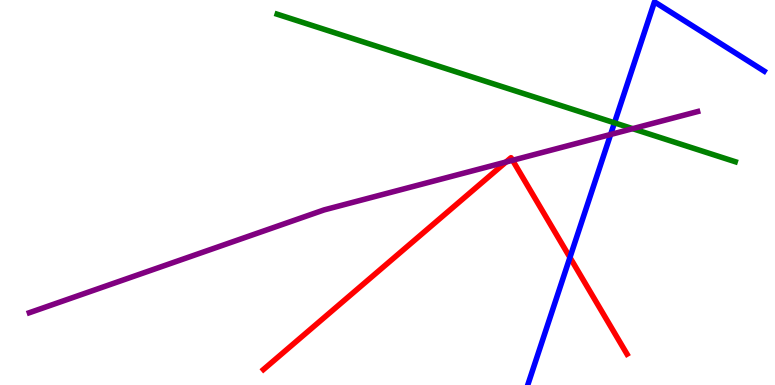[{'lines': ['blue', 'red'], 'intersections': [{'x': 7.35, 'y': 3.31}]}, {'lines': ['green', 'red'], 'intersections': []}, {'lines': ['purple', 'red'], 'intersections': [{'x': 6.53, 'y': 5.79}, {'x': 6.61, 'y': 5.84}]}, {'lines': ['blue', 'green'], 'intersections': [{'x': 7.93, 'y': 6.81}]}, {'lines': ['blue', 'purple'], 'intersections': [{'x': 7.88, 'y': 6.51}]}, {'lines': ['green', 'purple'], 'intersections': [{'x': 8.16, 'y': 6.66}]}]